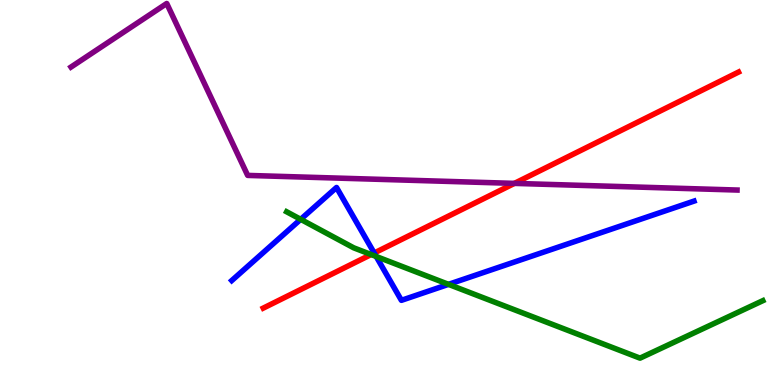[{'lines': ['blue', 'red'], 'intersections': [{'x': 4.83, 'y': 3.43}]}, {'lines': ['green', 'red'], 'intersections': [{'x': 4.79, 'y': 3.39}]}, {'lines': ['purple', 'red'], 'intersections': [{'x': 6.64, 'y': 5.24}]}, {'lines': ['blue', 'green'], 'intersections': [{'x': 3.88, 'y': 4.3}, {'x': 4.85, 'y': 3.34}, {'x': 5.79, 'y': 2.61}]}, {'lines': ['blue', 'purple'], 'intersections': []}, {'lines': ['green', 'purple'], 'intersections': []}]